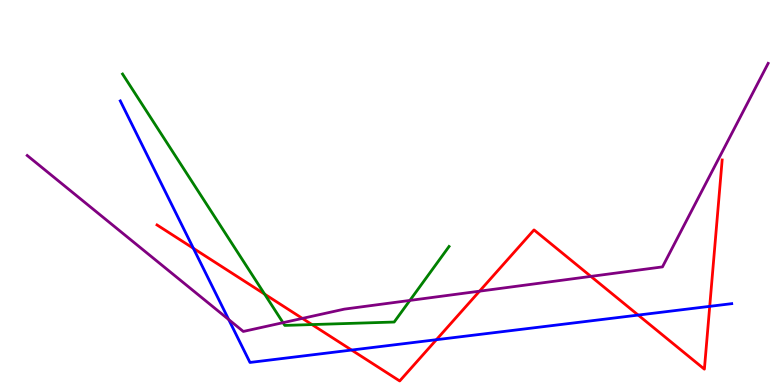[{'lines': ['blue', 'red'], 'intersections': [{'x': 2.5, 'y': 3.55}, {'x': 4.54, 'y': 0.908}, {'x': 5.63, 'y': 1.18}, {'x': 8.23, 'y': 1.82}, {'x': 9.16, 'y': 2.04}]}, {'lines': ['green', 'red'], 'intersections': [{'x': 3.41, 'y': 2.36}, {'x': 4.03, 'y': 1.57}]}, {'lines': ['purple', 'red'], 'intersections': [{'x': 3.9, 'y': 1.73}, {'x': 6.19, 'y': 2.44}, {'x': 7.62, 'y': 2.82}]}, {'lines': ['blue', 'green'], 'intersections': []}, {'lines': ['blue', 'purple'], 'intersections': [{'x': 2.95, 'y': 1.7}]}, {'lines': ['green', 'purple'], 'intersections': [{'x': 3.65, 'y': 1.62}, {'x': 5.29, 'y': 2.2}]}]